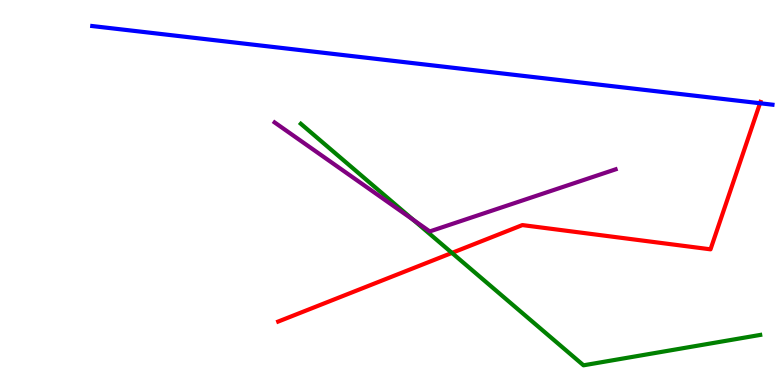[{'lines': ['blue', 'red'], 'intersections': [{'x': 9.81, 'y': 7.32}]}, {'lines': ['green', 'red'], 'intersections': [{'x': 5.83, 'y': 3.43}]}, {'lines': ['purple', 'red'], 'intersections': []}, {'lines': ['blue', 'green'], 'intersections': []}, {'lines': ['blue', 'purple'], 'intersections': []}, {'lines': ['green', 'purple'], 'intersections': [{'x': 5.33, 'y': 4.29}]}]